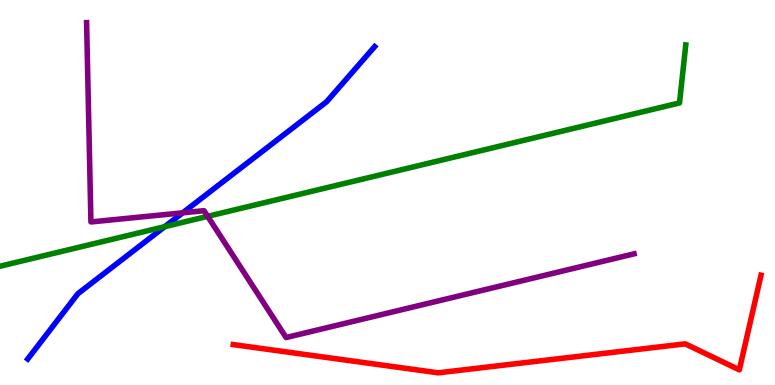[{'lines': ['blue', 'red'], 'intersections': []}, {'lines': ['green', 'red'], 'intersections': []}, {'lines': ['purple', 'red'], 'intersections': []}, {'lines': ['blue', 'green'], 'intersections': [{'x': 2.13, 'y': 4.11}]}, {'lines': ['blue', 'purple'], 'intersections': [{'x': 2.36, 'y': 4.47}]}, {'lines': ['green', 'purple'], 'intersections': [{'x': 2.68, 'y': 4.38}]}]